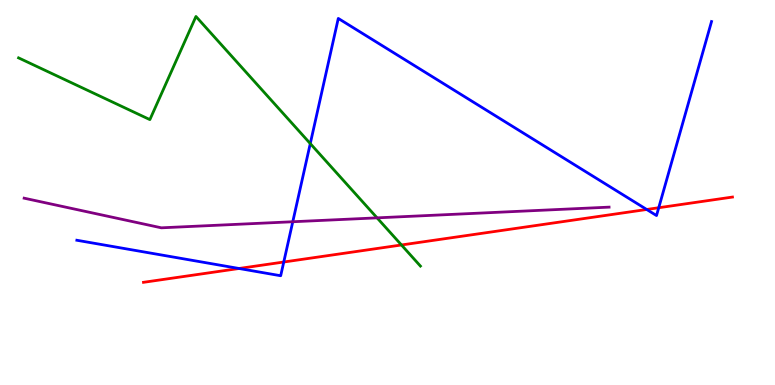[{'lines': ['blue', 'red'], 'intersections': [{'x': 3.08, 'y': 3.03}, {'x': 3.66, 'y': 3.19}, {'x': 8.34, 'y': 4.56}, {'x': 8.5, 'y': 4.6}]}, {'lines': ['green', 'red'], 'intersections': [{'x': 5.18, 'y': 3.64}]}, {'lines': ['purple', 'red'], 'intersections': []}, {'lines': ['blue', 'green'], 'intersections': [{'x': 4.0, 'y': 6.27}]}, {'lines': ['blue', 'purple'], 'intersections': [{'x': 3.78, 'y': 4.24}]}, {'lines': ['green', 'purple'], 'intersections': [{'x': 4.87, 'y': 4.34}]}]